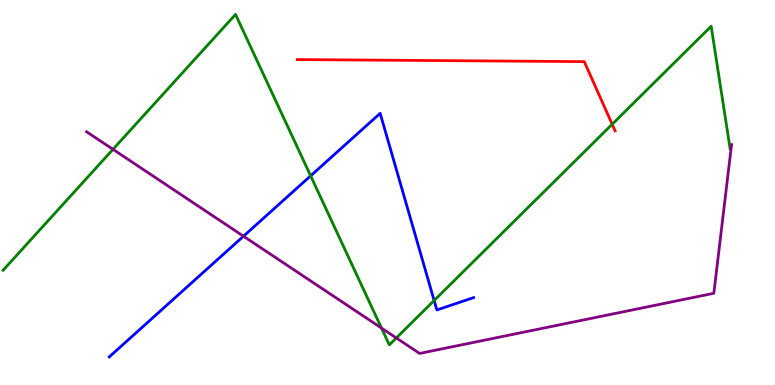[{'lines': ['blue', 'red'], 'intersections': []}, {'lines': ['green', 'red'], 'intersections': [{'x': 7.9, 'y': 6.77}]}, {'lines': ['purple', 'red'], 'intersections': []}, {'lines': ['blue', 'green'], 'intersections': [{'x': 4.01, 'y': 5.43}, {'x': 5.6, 'y': 2.19}]}, {'lines': ['blue', 'purple'], 'intersections': [{'x': 3.14, 'y': 3.86}]}, {'lines': ['green', 'purple'], 'intersections': [{'x': 1.46, 'y': 6.12}, {'x': 4.92, 'y': 1.48}, {'x': 5.11, 'y': 1.22}]}]